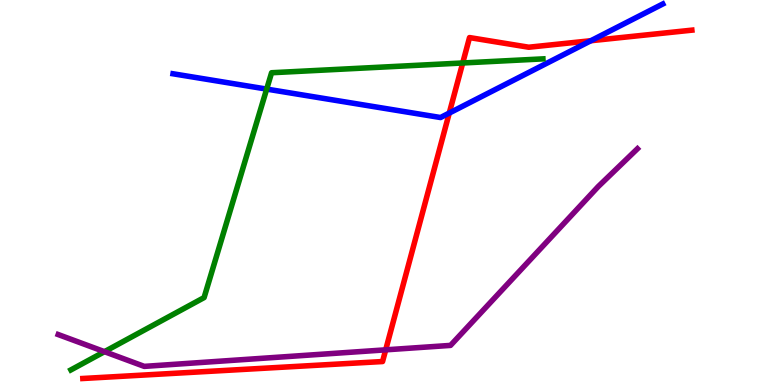[{'lines': ['blue', 'red'], 'intersections': [{'x': 5.8, 'y': 7.06}, {'x': 7.62, 'y': 8.94}]}, {'lines': ['green', 'red'], 'intersections': [{'x': 5.97, 'y': 8.36}]}, {'lines': ['purple', 'red'], 'intersections': [{'x': 4.98, 'y': 0.913}]}, {'lines': ['blue', 'green'], 'intersections': [{'x': 3.44, 'y': 7.69}]}, {'lines': ['blue', 'purple'], 'intersections': []}, {'lines': ['green', 'purple'], 'intersections': [{'x': 1.35, 'y': 0.866}]}]